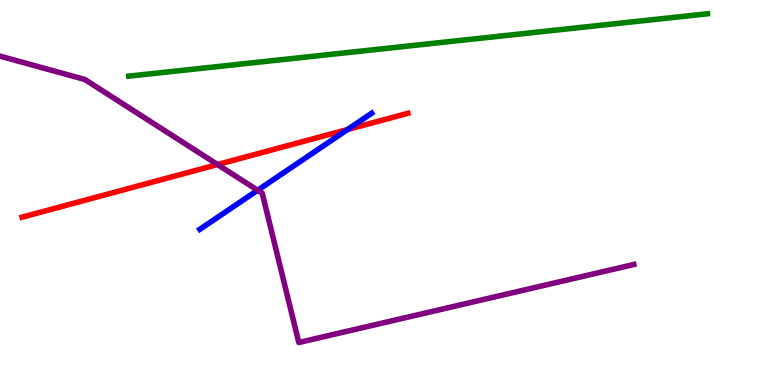[{'lines': ['blue', 'red'], 'intersections': [{'x': 4.48, 'y': 6.64}]}, {'lines': ['green', 'red'], 'intersections': []}, {'lines': ['purple', 'red'], 'intersections': [{'x': 2.81, 'y': 5.73}]}, {'lines': ['blue', 'green'], 'intersections': []}, {'lines': ['blue', 'purple'], 'intersections': [{'x': 3.32, 'y': 5.06}]}, {'lines': ['green', 'purple'], 'intersections': []}]